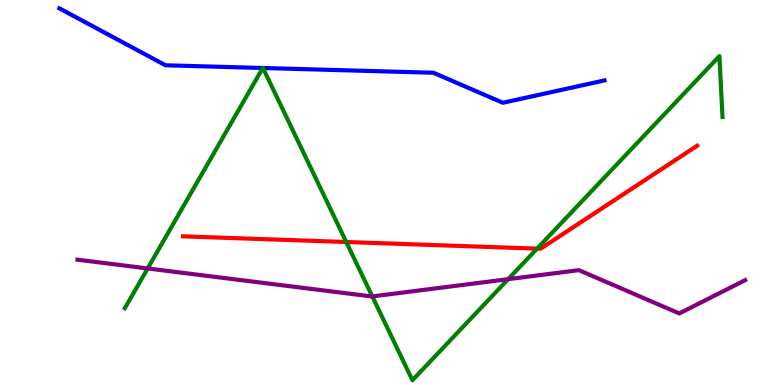[{'lines': ['blue', 'red'], 'intersections': []}, {'lines': ['green', 'red'], 'intersections': [{'x': 4.47, 'y': 3.71}, {'x': 6.93, 'y': 3.54}]}, {'lines': ['purple', 'red'], 'intersections': []}, {'lines': ['blue', 'green'], 'intersections': [{'x': 3.39, 'y': 8.23}, {'x': 3.39, 'y': 8.23}]}, {'lines': ['blue', 'purple'], 'intersections': []}, {'lines': ['green', 'purple'], 'intersections': [{'x': 1.91, 'y': 3.03}, {'x': 4.8, 'y': 2.3}, {'x': 6.56, 'y': 2.75}]}]